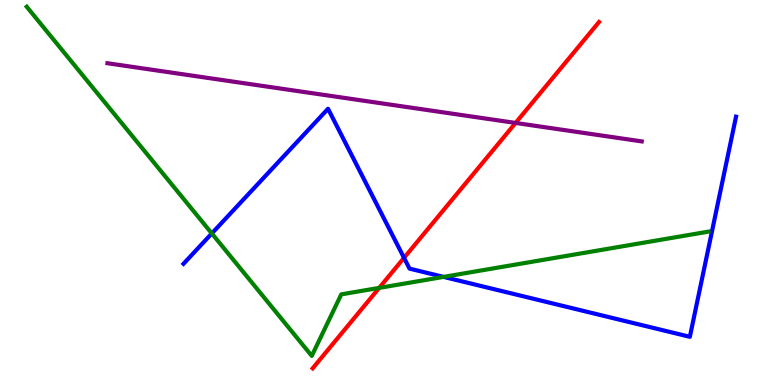[{'lines': ['blue', 'red'], 'intersections': [{'x': 5.21, 'y': 3.3}]}, {'lines': ['green', 'red'], 'intersections': [{'x': 4.89, 'y': 2.52}]}, {'lines': ['purple', 'red'], 'intersections': [{'x': 6.65, 'y': 6.81}]}, {'lines': ['blue', 'green'], 'intersections': [{'x': 2.73, 'y': 3.94}, {'x': 5.72, 'y': 2.81}]}, {'lines': ['blue', 'purple'], 'intersections': []}, {'lines': ['green', 'purple'], 'intersections': []}]